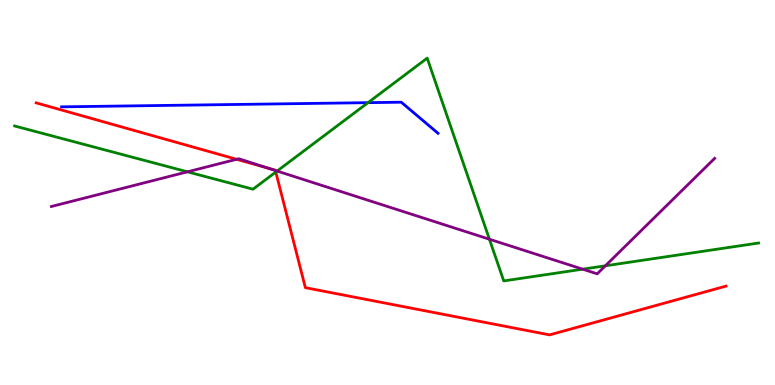[{'lines': ['blue', 'red'], 'intersections': []}, {'lines': ['green', 'red'], 'intersections': [{'x': 3.56, 'y': 5.53}]}, {'lines': ['purple', 'red'], 'intersections': [{'x': 3.05, 'y': 5.86}, {'x': 3.46, 'y': 5.63}, {'x': 3.55, 'y': 5.57}]}, {'lines': ['blue', 'green'], 'intersections': [{'x': 4.75, 'y': 7.33}]}, {'lines': ['blue', 'purple'], 'intersections': []}, {'lines': ['green', 'purple'], 'intersections': [{'x': 2.42, 'y': 5.54}, {'x': 3.58, 'y': 5.56}, {'x': 6.32, 'y': 3.79}, {'x': 7.52, 'y': 3.01}, {'x': 7.81, 'y': 3.1}]}]